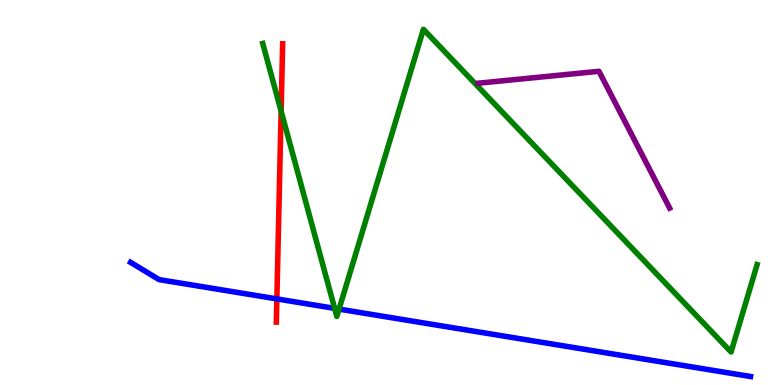[{'lines': ['blue', 'red'], 'intersections': [{'x': 3.57, 'y': 2.24}]}, {'lines': ['green', 'red'], 'intersections': [{'x': 3.63, 'y': 7.11}]}, {'lines': ['purple', 'red'], 'intersections': []}, {'lines': ['blue', 'green'], 'intersections': [{'x': 4.32, 'y': 1.99}, {'x': 4.38, 'y': 1.97}]}, {'lines': ['blue', 'purple'], 'intersections': []}, {'lines': ['green', 'purple'], 'intersections': []}]